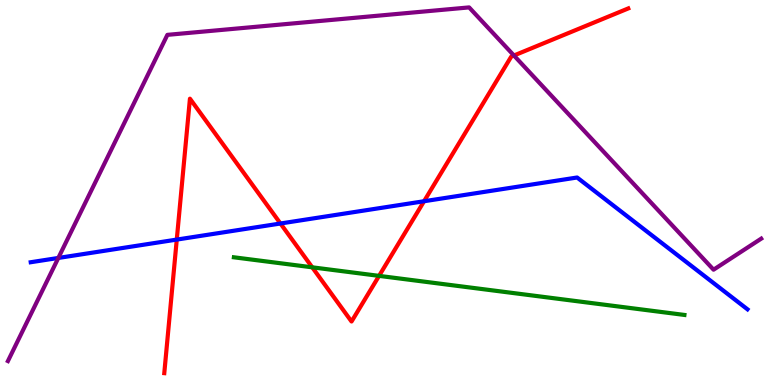[{'lines': ['blue', 'red'], 'intersections': [{'x': 2.28, 'y': 3.78}, {'x': 3.62, 'y': 4.19}, {'x': 5.47, 'y': 4.77}]}, {'lines': ['green', 'red'], 'intersections': [{'x': 4.03, 'y': 3.06}, {'x': 4.89, 'y': 2.83}]}, {'lines': ['purple', 'red'], 'intersections': [{'x': 6.63, 'y': 8.56}]}, {'lines': ['blue', 'green'], 'intersections': []}, {'lines': ['blue', 'purple'], 'intersections': [{'x': 0.753, 'y': 3.3}]}, {'lines': ['green', 'purple'], 'intersections': []}]